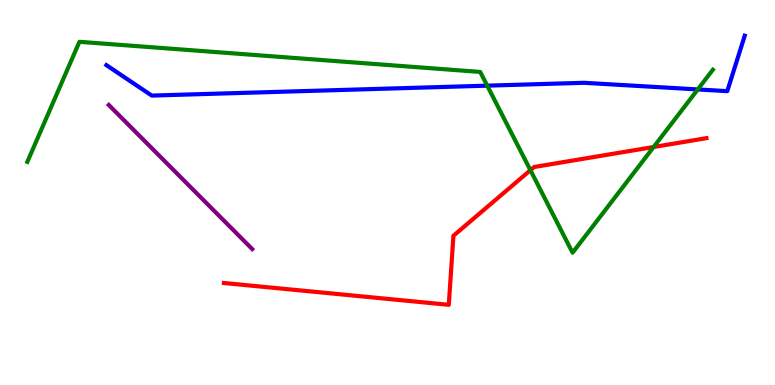[{'lines': ['blue', 'red'], 'intersections': []}, {'lines': ['green', 'red'], 'intersections': [{'x': 6.84, 'y': 5.58}, {'x': 8.43, 'y': 6.18}]}, {'lines': ['purple', 'red'], 'intersections': []}, {'lines': ['blue', 'green'], 'intersections': [{'x': 6.29, 'y': 7.78}, {'x': 9.0, 'y': 7.68}]}, {'lines': ['blue', 'purple'], 'intersections': []}, {'lines': ['green', 'purple'], 'intersections': []}]